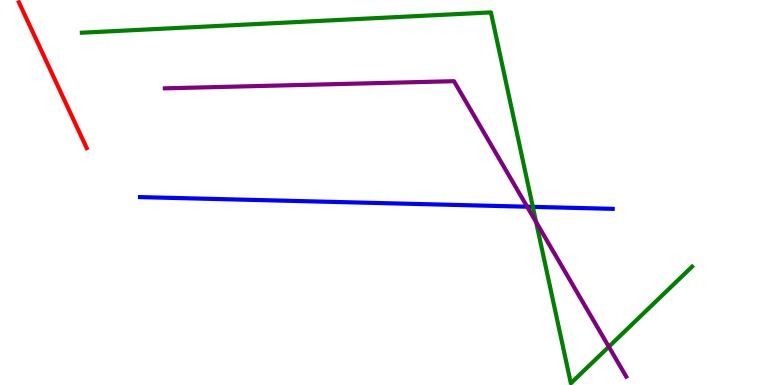[{'lines': ['blue', 'red'], 'intersections': []}, {'lines': ['green', 'red'], 'intersections': []}, {'lines': ['purple', 'red'], 'intersections': []}, {'lines': ['blue', 'green'], 'intersections': [{'x': 6.88, 'y': 4.63}]}, {'lines': ['blue', 'purple'], 'intersections': [{'x': 6.8, 'y': 4.63}]}, {'lines': ['green', 'purple'], 'intersections': [{'x': 6.92, 'y': 4.23}, {'x': 7.86, 'y': 0.994}]}]